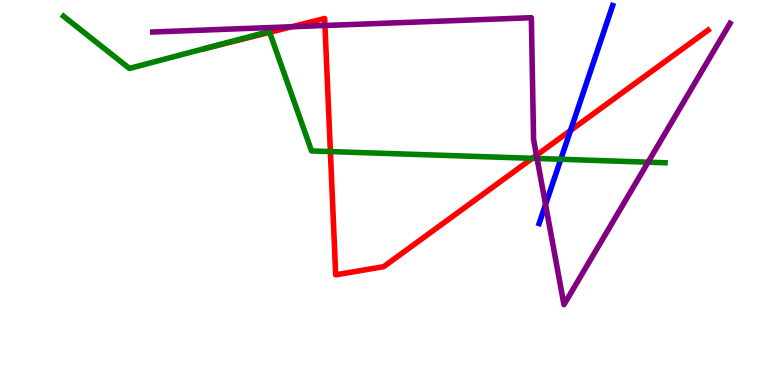[{'lines': ['blue', 'red'], 'intersections': [{'x': 7.36, 'y': 6.61}]}, {'lines': ['green', 'red'], 'intersections': [{'x': 3.48, 'y': 9.16}, {'x': 4.26, 'y': 6.06}, {'x': 6.87, 'y': 5.89}]}, {'lines': ['purple', 'red'], 'intersections': [{'x': 3.76, 'y': 9.31}, {'x': 4.19, 'y': 9.34}, {'x': 6.92, 'y': 5.97}]}, {'lines': ['blue', 'green'], 'intersections': [{'x': 7.24, 'y': 5.86}]}, {'lines': ['blue', 'purple'], 'intersections': [{'x': 7.04, 'y': 4.69}]}, {'lines': ['green', 'purple'], 'intersections': [{'x': 6.93, 'y': 5.88}, {'x': 8.36, 'y': 5.79}]}]